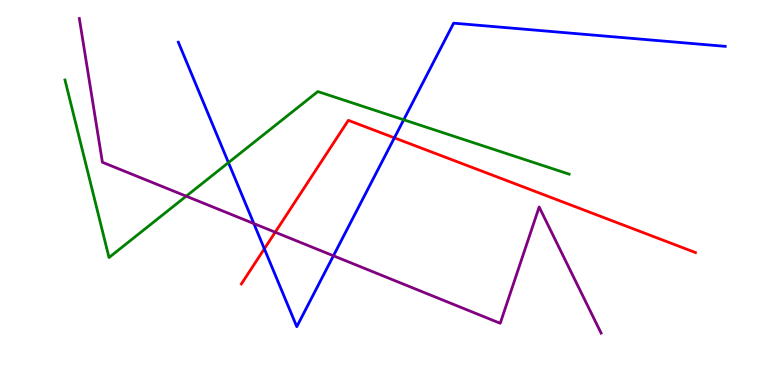[{'lines': ['blue', 'red'], 'intersections': [{'x': 3.41, 'y': 3.54}, {'x': 5.09, 'y': 6.42}]}, {'lines': ['green', 'red'], 'intersections': []}, {'lines': ['purple', 'red'], 'intersections': [{'x': 3.55, 'y': 3.97}]}, {'lines': ['blue', 'green'], 'intersections': [{'x': 2.95, 'y': 5.78}, {'x': 5.21, 'y': 6.89}]}, {'lines': ['blue', 'purple'], 'intersections': [{'x': 3.28, 'y': 4.19}, {'x': 4.3, 'y': 3.36}]}, {'lines': ['green', 'purple'], 'intersections': [{'x': 2.4, 'y': 4.9}]}]